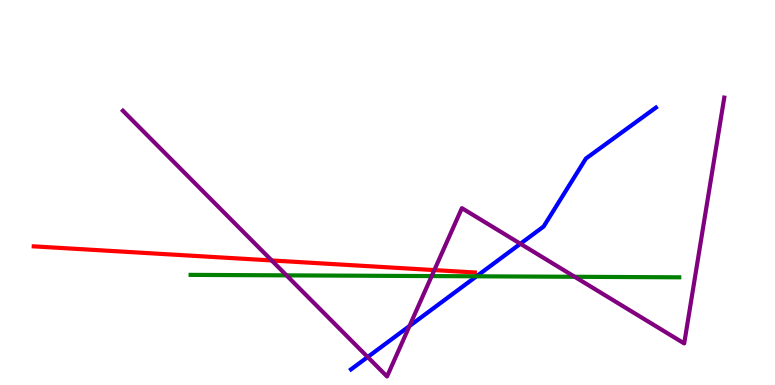[{'lines': ['blue', 'red'], 'intersections': []}, {'lines': ['green', 'red'], 'intersections': []}, {'lines': ['purple', 'red'], 'intersections': [{'x': 3.51, 'y': 3.23}, {'x': 5.6, 'y': 2.98}]}, {'lines': ['blue', 'green'], 'intersections': [{'x': 6.15, 'y': 2.82}]}, {'lines': ['blue', 'purple'], 'intersections': [{'x': 4.74, 'y': 0.727}, {'x': 5.28, 'y': 1.53}, {'x': 6.71, 'y': 3.67}]}, {'lines': ['green', 'purple'], 'intersections': [{'x': 3.7, 'y': 2.85}, {'x': 5.57, 'y': 2.83}, {'x': 7.42, 'y': 2.81}]}]